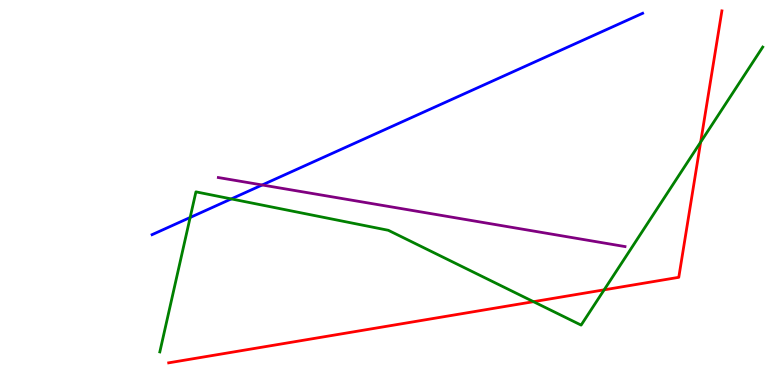[{'lines': ['blue', 'red'], 'intersections': []}, {'lines': ['green', 'red'], 'intersections': [{'x': 6.88, 'y': 2.16}, {'x': 7.8, 'y': 2.47}, {'x': 9.04, 'y': 6.31}]}, {'lines': ['purple', 'red'], 'intersections': []}, {'lines': ['blue', 'green'], 'intersections': [{'x': 2.45, 'y': 4.35}, {'x': 2.98, 'y': 4.83}]}, {'lines': ['blue', 'purple'], 'intersections': [{'x': 3.38, 'y': 5.2}]}, {'lines': ['green', 'purple'], 'intersections': []}]